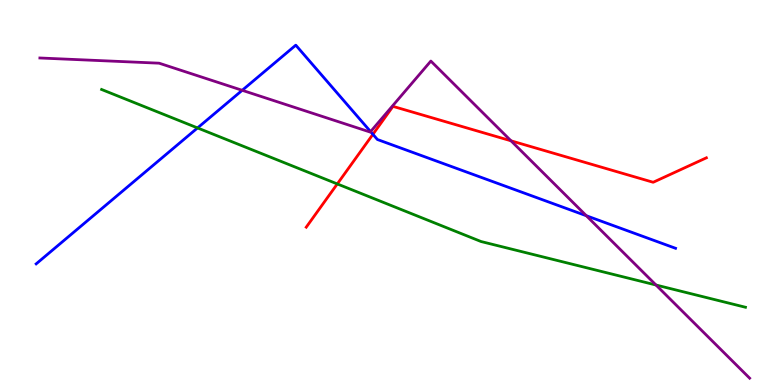[{'lines': ['blue', 'red'], 'intersections': [{'x': 4.81, 'y': 6.51}]}, {'lines': ['green', 'red'], 'intersections': [{'x': 4.35, 'y': 5.22}]}, {'lines': ['purple', 'red'], 'intersections': [{'x': 6.59, 'y': 6.34}]}, {'lines': ['blue', 'green'], 'intersections': [{'x': 2.55, 'y': 6.68}]}, {'lines': ['blue', 'purple'], 'intersections': [{'x': 3.13, 'y': 7.65}, {'x': 4.78, 'y': 6.58}, {'x': 7.57, 'y': 4.4}]}, {'lines': ['green', 'purple'], 'intersections': [{'x': 8.46, 'y': 2.6}]}]